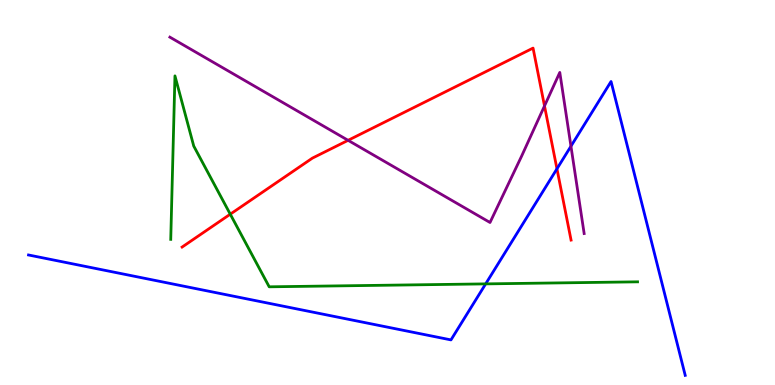[{'lines': ['blue', 'red'], 'intersections': [{'x': 7.19, 'y': 5.62}]}, {'lines': ['green', 'red'], 'intersections': [{'x': 2.97, 'y': 4.44}]}, {'lines': ['purple', 'red'], 'intersections': [{'x': 4.49, 'y': 6.36}, {'x': 7.03, 'y': 7.25}]}, {'lines': ['blue', 'green'], 'intersections': [{'x': 6.27, 'y': 2.63}]}, {'lines': ['blue', 'purple'], 'intersections': [{'x': 7.37, 'y': 6.2}]}, {'lines': ['green', 'purple'], 'intersections': []}]